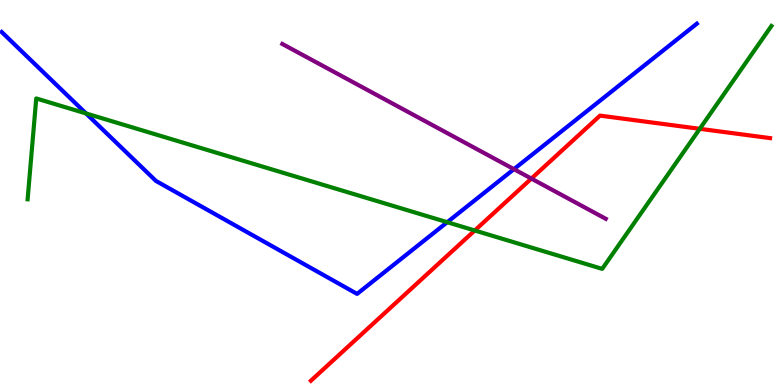[{'lines': ['blue', 'red'], 'intersections': []}, {'lines': ['green', 'red'], 'intersections': [{'x': 6.13, 'y': 4.01}, {'x': 9.03, 'y': 6.65}]}, {'lines': ['purple', 'red'], 'intersections': [{'x': 6.86, 'y': 5.36}]}, {'lines': ['blue', 'green'], 'intersections': [{'x': 1.11, 'y': 7.05}, {'x': 5.77, 'y': 4.23}]}, {'lines': ['blue', 'purple'], 'intersections': [{'x': 6.63, 'y': 5.61}]}, {'lines': ['green', 'purple'], 'intersections': []}]